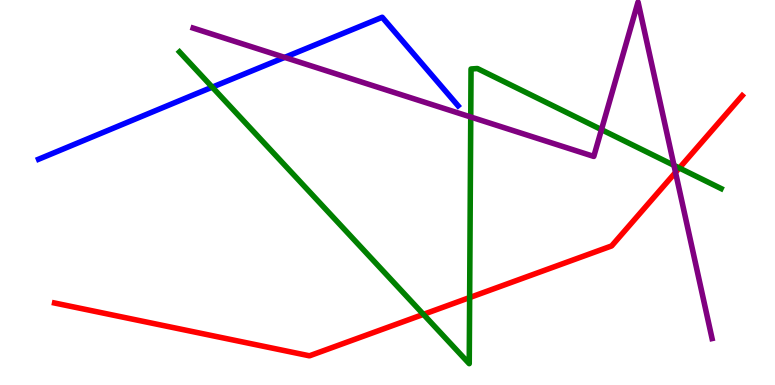[{'lines': ['blue', 'red'], 'intersections': []}, {'lines': ['green', 'red'], 'intersections': [{'x': 5.46, 'y': 1.83}, {'x': 6.06, 'y': 2.27}, {'x': 8.77, 'y': 5.64}]}, {'lines': ['purple', 'red'], 'intersections': [{'x': 8.72, 'y': 5.52}]}, {'lines': ['blue', 'green'], 'intersections': [{'x': 2.74, 'y': 7.74}]}, {'lines': ['blue', 'purple'], 'intersections': [{'x': 3.67, 'y': 8.51}]}, {'lines': ['green', 'purple'], 'intersections': [{'x': 6.07, 'y': 6.96}, {'x': 7.76, 'y': 6.63}, {'x': 8.7, 'y': 5.71}]}]